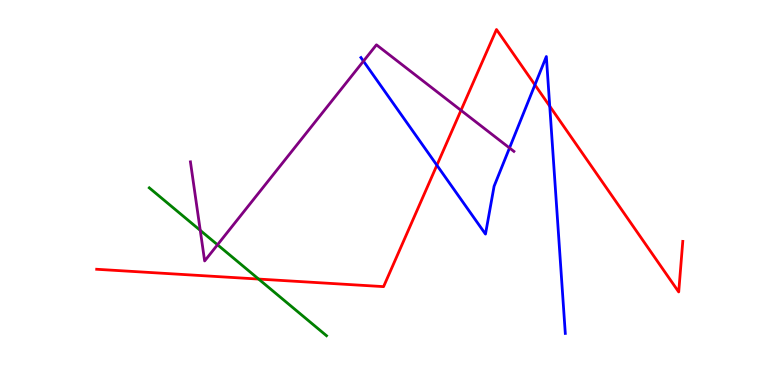[{'lines': ['blue', 'red'], 'intersections': [{'x': 5.64, 'y': 5.71}, {'x': 6.9, 'y': 7.8}, {'x': 7.09, 'y': 7.24}]}, {'lines': ['green', 'red'], 'intersections': [{'x': 3.34, 'y': 2.75}]}, {'lines': ['purple', 'red'], 'intersections': [{'x': 5.95, 'y': 7.13}]}, {'lines': ['blue', 'green'], 'intersections': []}, {'lines': ['blue', 'purple'], 'intersections': [{'x': 4.69, 'y': 8.41}, {'x': 6.57, 'y': 6.16}]}, {'lines': ['green', 'purple'], 'intersections': [{'x': 2.58, 'y': 4.02}, {'x': 2.81, 'y': 3.64}]}]